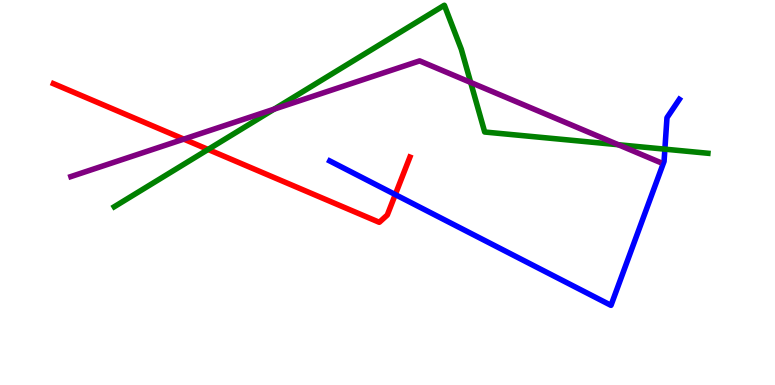[{'lines': ['blue', 'red'], 'intersections': [{'x': 5.1, 'y': 4.95}]}, {'lines': ['green', 'red'], 'intersections': [{'x': 2.69, 'y': 6.12}]}, {'lines': ['purple', 'red'], 'intersections': [{'x': 2.37, 'y': 6.39}]}, {'lines': ['blue', 'green'], 'intersections': [{'x': 8.58, 'y': 6.13}]}, {'lines': ['blue', 'purple'], 'intersections': []}, {'lines': ['green', 'purple'], 'intersections': [{'x': 3.54, 'y': 7.16}, {'x': 6.07, 'y': 7.86}, {'x': 7.98, 'y': 6.24}]}]